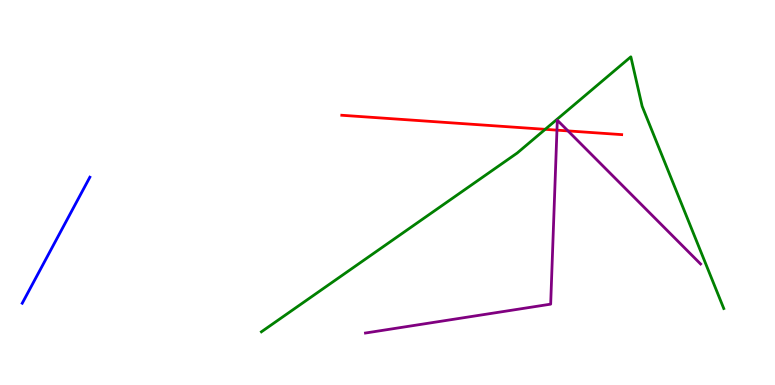[{'lines': ['blue', 'red'], 'intersections': []}, {'lines': ['green', 'red'], 'intersections': [{'x': 7.03, 'y': 6.64}]}, {'lines': ['purple', 'red'], 'intersections': [{'x': 7.19, 'y': 6.62}, {'x': 7.33, 'y': 6.6}]}, {'lines': ['blue', 'green'], 'intersections': []}, {'lines': ['blue', 'purple'], 'intersections': []}, {'lines': ['green', 'purple'], 'intersections': []}]